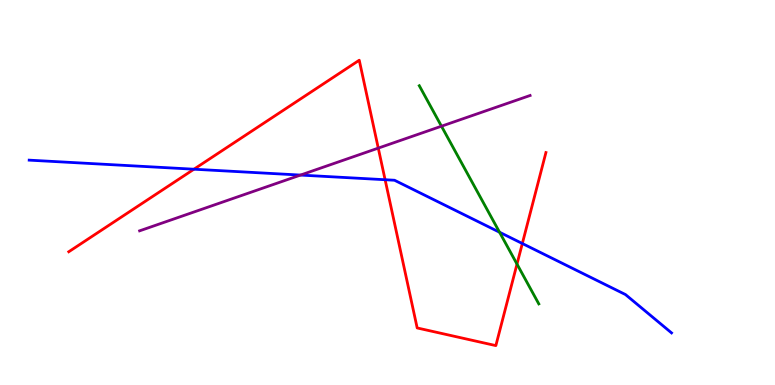[{'lines': ['blue', 'red'], 'intersections': [{'x': 2.5, 'y': 5.6}, {'x': 4.97, 'y': 5.33}, {'x': 6.74, 'y': 3.68}]}, {'lines': ['green', 'red'], 'intersections': [{'x': 6.67, 'y': 3.14}]}, {'lines': ['purple', 'red'], 'intersections': [{'x': 4.88, 'y': 6.15}]}, {'lines': ['blue', 'green'], 'intersections': [{'x': 6.45, 'y': 3.97}]}, {'lines': ['blue', 'purple'], 'intersections': [{'x': 3.88, 'y': 5.45}]}, {'lines': ['green', 'purple'], 'intersections': [{'x': 5.7, 'y': 6.72}]}]